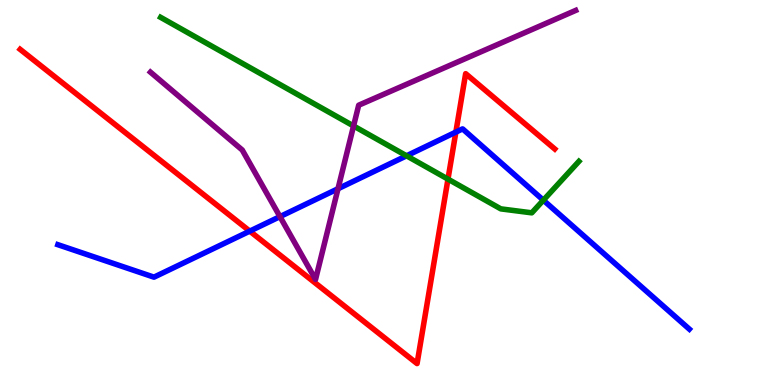[{'lines': ['blue', 'red'], 'intersections': [{'x': 3.22, 'y': 4.0}, {'x': 5.88, 'y': 6.57}]}, {'lines': ['green', 'red'], 'intersections': [{'x': 5.78, 'y': 5.35}]}, {'lines': ['purple', 'red'], 'intersections': []}, {'lines': ['blue', 'green'], 'intersections': [{'x': 5.25, 'y': 5.95}, {'x': 7.01, 'y': 4.8}]}, {'lines': ['blue', 'purple'], 'intersections': [{'x': 3.61, 'y': 4.37}, {'x': 4.36, 'y': 5.1}]}, {'lines': ['green', 'purple'], 'intersections': [{'x': 4.56, 'y': 6.73}]}]